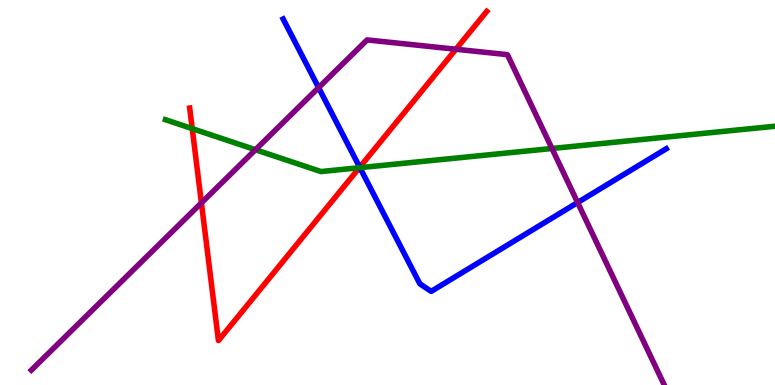[{'lines': ['blue', 'red'], 'intersections': [{'x': 4.64, 'y': 5.66}]}, {'lines': ['green', 'red'], 'intersections': [{'x': 2.48, 'y': 6.66}, {'x': 4.64, 'y': 5.64}]}, {'lines': ['purple', 'red'], 'intersections': [{'x': 2.6, 'y': 4.73}, {'x': 5.88, 'y': 8.72}]}, {'lines': ['blue', 'green'], 'intersections': [{'x': 4.64, 'y': 5.65}]}, {'lines': ['blue', 'purple'], 'intersections': [{'x': 4.11, 'y': 7.72}, {'x': 7.45, 'y': 4.74}]}, {'lines': ['green', 'purple'], 'intersections': [{'x': 3.3, 'y': 6.11}, {'x': 7.12, 'y': 6.14}]}]